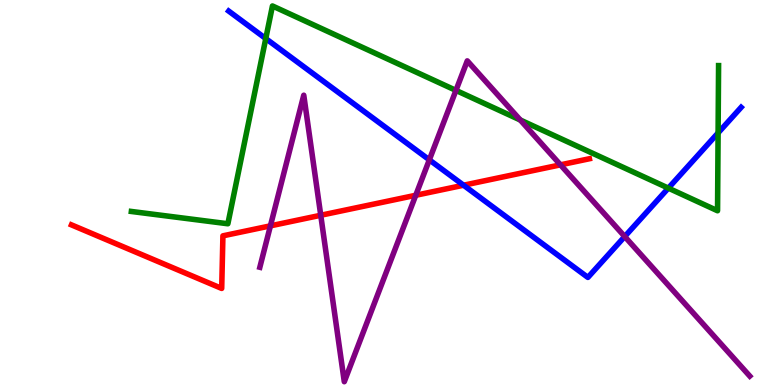[{'lines': ['blue', 'red'], 'intersections': [{'x': 5.98, 'y': 5.19}]}, {'lines': ['green', 'red'], 'intersections': []}, {'lines': ['purple', 'red'], 'intersections': [{'x': 3.49, 'y': 4.13}, {'x': 4.14, 'y': 4.41}, {'x': 5.36, 'y': 4.93}, {'x': 7.23, 'y': 5.72}]}, {'lines': ['blue', 'green'], 'intersections': [{'x': 3.43, 'y': 9.0}, {'x': 8.62, 'y': 5.11}, {'x': 9.27, 'y': 6.55}]}, {'lines': ['blue', 'purple'], 'intersections': [{'x': 5.54, 'y': 5.85}, {'x': 8.06, 'y': 3.86}]}, {'lines': ['green', 'purple'], 'intersections': [{'x': 5.88, 'y': 7.65}, {'x': 6.71, 'y': 6.88}]}]